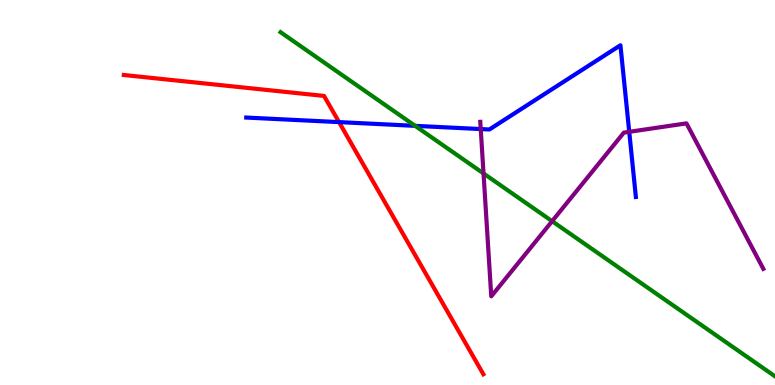[{'lines': ['blue', 'red'], 'intersections': [{'x': 4.37, 'y': 6.83}]}, {'lines': ['green', 'red'], 'intersections': []}, {'lines': ['purple', 'red'], 'intersections': []}, {'lines': ['blue', 'green'], 'intersections': [{'x': 5.36, 'y': 6.73}]}, {'lines': ['blue', 'purple'], 'intersections': [{'x': 6.2, 'y': 6.65}, {'x': 8.12, 'y': 6.58}]}, {'lines': ['green', 'purple'], 'intersections': [{'x': 6.24, 'y': 5.49}, {'x': 7.12, 'y': 4.25}]}]